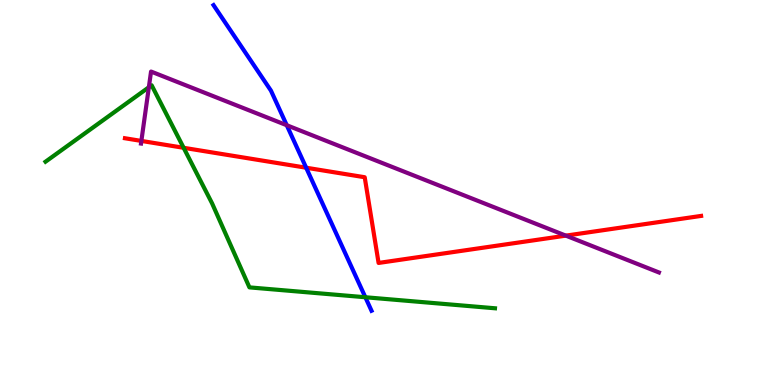[{'lines': ['blue', 'red'], 'intersections': [{'x': 3.95, 'y': 5.64}]}, {'lines': ['green', 'red'], 'intersections': [{'x': 2.37, 'y': 6.16}]}, {'lines': ['purple', 'red'], 'intersections': [{'x': 1.82, 'y': 6.34}, {'x': 7.3, 'y': 3.88}]}, {'lines': ['blue', 'green'], 'intersections': [{'x': 4.71, 'y': 2.28}]}, {'lines': ['blue', 'purple'], 'intersections': [{'x': 3.7, 'y': 6.75}]}, {'lines': ['green', 'purple'], 'intersections': [{'x': 1.92, 'y': 7.73}]}]